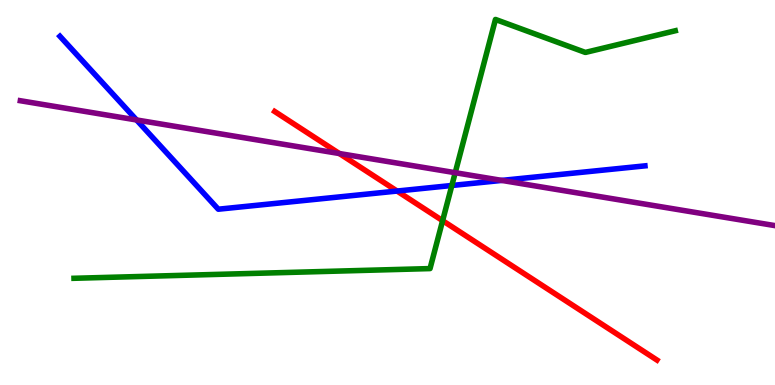[{'lines': ['blue', 'red'], 'intersections': [{'x': 5.12, 'y': 5.04}]}, {'lines': ['green', 'red'], 'intersections': [{'x': 5.71, 'y': 4.27}]}, {'lines': ['purple', 'red'], 'intersections': [{'x': 4.38, 'y': 6.01}]}, {'lines': ['blue', 'green'], 'intersections': [{'x': 5.83, 'y': 5.18}]}, {'lines': ['blue', 'purple'], 'intersections': [{'x': 1.76, 'y': 6.88}, {'x': 6.47, 'y': 5.31}]}, {'lines': ['green', 'purple'], 'intersections': [{'x': 5.87, 'y': 5.51}]}]